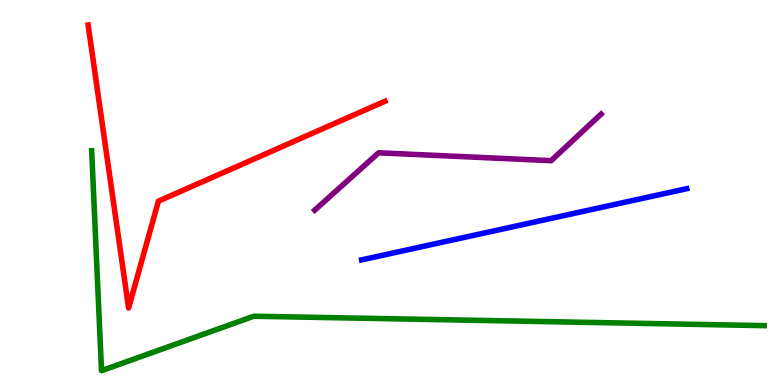[{'lines': ['blue', 'red'], 'intersections': []}, {'lines': ['green', 'red'], 'intersections': []}, {'lines': ['purple', 'red'], 'intersections': []}, {'lines': ['blue', 'green'], 'intersections': []}, {'lines': ['blue', 'purple'], 'intersections': []}, {'lines': ['green', 'purple'], 'intersections': []}]